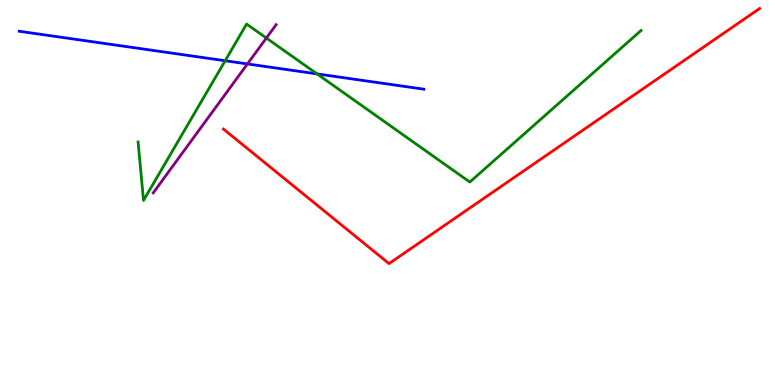[{'lines': ['blue', 'red'], 'intersections': []}, {'lines': ['green', 'red'], 'intersections': []}, {'lines': ['purple', 'red'], 'intersections': []}, {'lines': ['blue', 'green'], 'intersections': [{'x': 2.91, 'y': 8.42}, {'x': 4.09, 'y': 8.08}]}, {'lines': ['blue', 'purple'], 'intersections': [{'x': 3.19, 'y': 8.34}]}, {'lines': ['green', 'purple'], 'intersections': [{'x': 3.44, 'y': 9.01}]}]